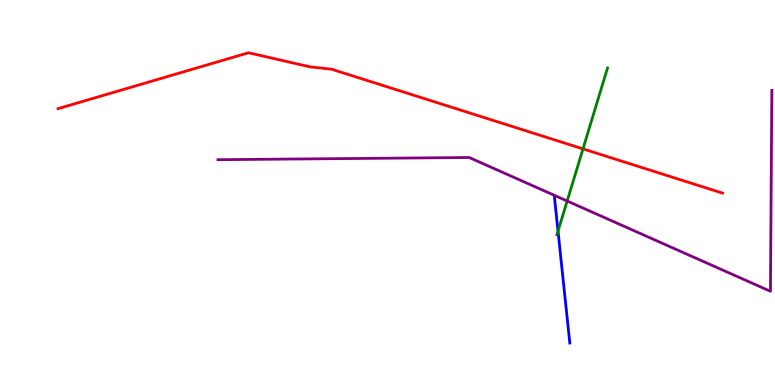[{'lines': ['blue', 'red'], 'intersections': []}, {'lines': ['green', 'red'], 'intersections': [{'x': 7.52, 'y': 6.13}]}, {'lines': ['purple', 'red'], 'intersections': []}, {'lines': ['blue', 'green'], 'intersections': [{'x': 7.2, 'y': 4.0}]}, {'lines': ['blue', 'purple'], 'intersections': []}, {'lines': ['green', 'purple'], 'intersections': [{'x': 7.32, 'y': 4.78}]}]